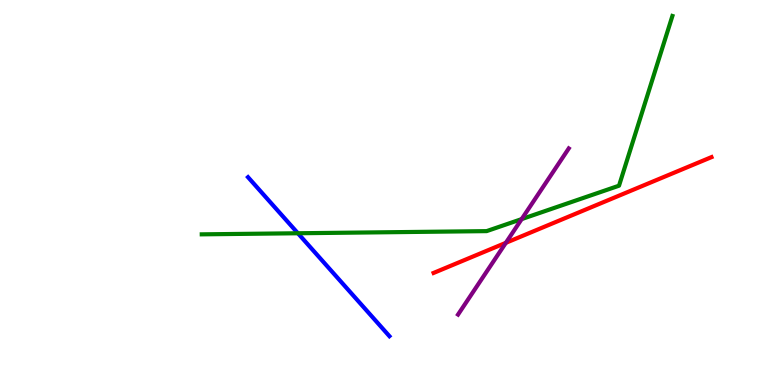[{'lines': ['blue', 'red'], 'intersections': []}, {'lines': ['green', 'red'], 'intersections': []}, {'lines': ['purple', 'red'], 'intersections': [{'x': 6.53, 'y': 3.69}]}, {'lines': ['blue', 'green'], 'intersections': [{'x': 3.84, 'y': 3.94}]}, {'lines': ['blue', 'purple'], 'intersections': []}, {'lines': ['green', 'purple'], 'intersections': [{'x': 6.73, 'y': 4.31}]}]